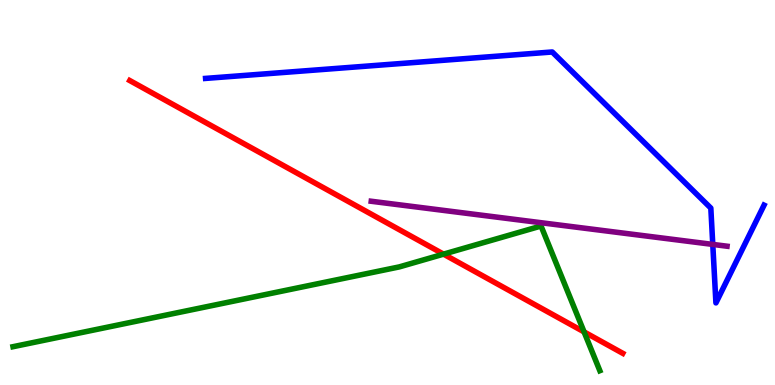[{'lines': ['blue', 'red'], 'intersections': []}, {'lines': ['green', 'red'], 'intersections': [{'x': 5.72, 'y': 3.4}, {'x': 7.54, 'y': 1.38}]}, {'lines': ['purple', 'red'], 'intersections': []}, {'lines': ['blue', 'green'], 'intersections': []}, {'lines': ['blue', 'purple'], 'intersections': [{'x': 9.2, 'y': 3.65}]}, {'lines': ['green', 'purple'], 'intersections': []}]